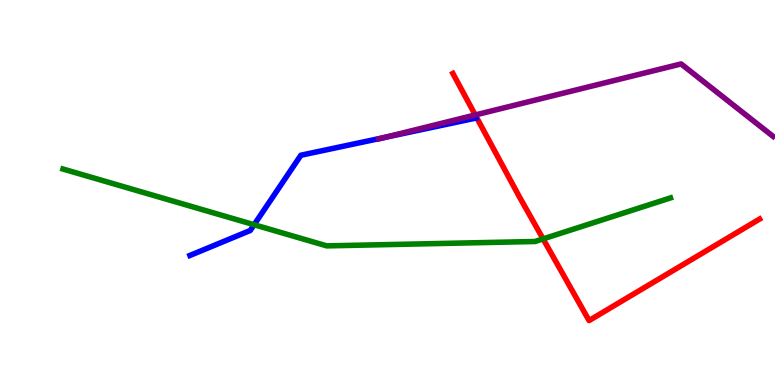[{'lines': ['blue', 'red'], 'intersections': []}, {'lines': ['green', 'red'], 'intersections': [{'x': 7.01, 'y': 3.79}]}, {'lines': ['purple', 'red'], 'intersections': [{'x': 6.13, 'y': 7.01}]}, {'lines': ['blue', 'green'], 'intersections': [{'x': 3.28, 'y': 4.16}]}, {'lines': ['blue', 'purple'], 'intersections': [{'x': 4.96, 'y': 6.43}]}, {'lines': ['green', 'purple'], 'intersections': []}]